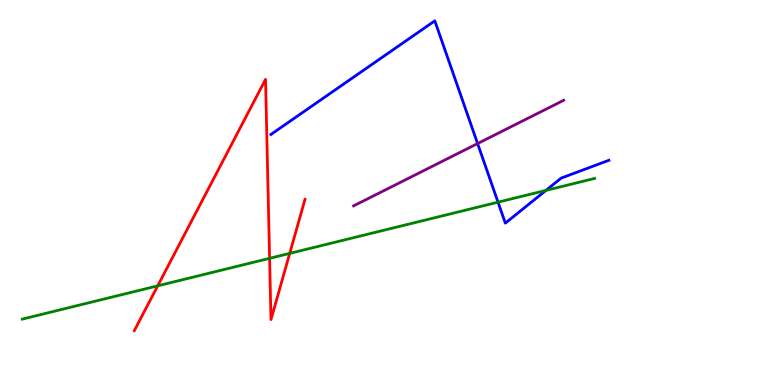[{'lines': ['blue', 'red'], 'intersections': []}, {'lines': ['green', 'red'], 'intersections': [{'x': 2.03, 'y': 2.58}, {'x': 3.48, 'y': 3.29}, {'x': 3.74, 'y': 3.42}]}, {'lines': ['purple', 'red'], 'intersections': []}, {'lines': ['blue', 'green'], 'intersections': [{'x': 6.43, 'y': 4.75}, {'x': 7.04, 'y': 5.05}]}, {'lines': ['blue', 'purple'], 'intersections': [{'x': 6.16, 'y': 6.27}]}, {'lines': ['green', 'purple'], 'intersections': []}]